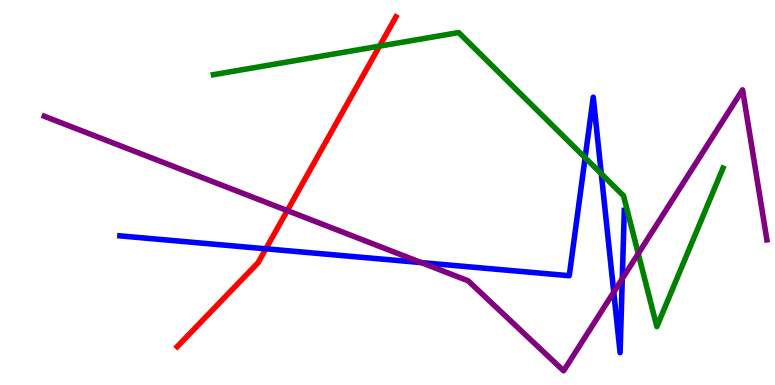[{'lines': ['blue', 'red'], 'intersections': [{'x': 3.43, 'y': 3.54}]}, {'lines': ['green', 'red'], 'intersections': [{'x': 4.9, 'y': 8.8}]}, {'lines': ['purple', 'red'], 'intersections': [{'x': 3.71, 'y': 4.53}]}, {'lines': ['blue', 'green'], 'intersections': [{'x': 7.55, 'y': 5.9}, {'x': 7.76, 'y': 5.49}]}, {'lines': ['blue', 'purple'], 'intersections': [{'x': 5.44, 'y': 3.18}, {'x': 7.92, 'y': 2.41}, {'x': 8.03, 'y': 2.76}]}, {'lines': ['green', 'purple'], 'intersections': [{'x': 8.24, 'y': 3.41}]}]